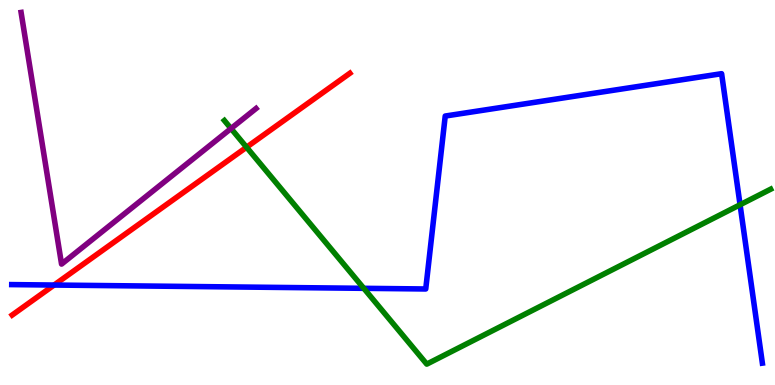[{'lines': ['blue', 'red'], 'intersections': [{'x': 0.698, 'y': 2.6}]}, {'lines': ['green', 'red'], 'intersections': [{'x': 3.18, 'y': 6.18}]}, {'lines': ['purple', 'red'], 'intersections': []}, {'lines': ['blue', 'green'], 'intersections': [{'x': 4.69, 'y': 2.51}, {'x': 9.55, 'y': 4.68}]}, {'lines': ['blue', 'purple'], 'intersections': []}, {'lines': ['green', 'purple'], 'intersections': [{'x': 2.98, 'y': 6.66}]}]